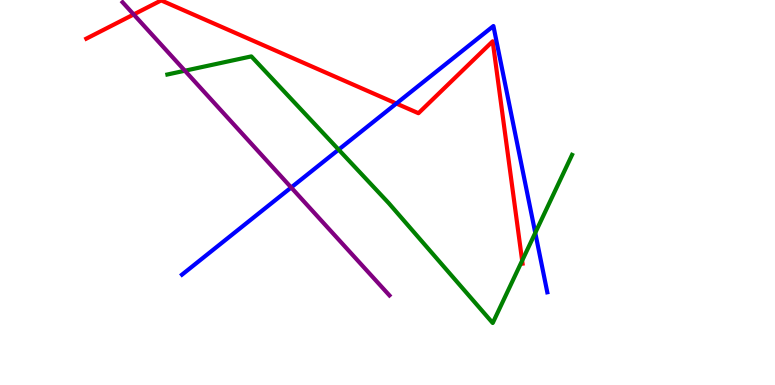[{'lines': ['blue', 'red'], 'intersections': [{'x': 5.11, 'y': 7.31}]}, {'lines': ['green', 'red'], 'intersections': [{'x': 6.74, 'y': 3.23}]}, {'lines': ['purple', 'red'], 'intersections': [{'x': 1.72, 'y': 9.62}]}, {'lines': ['blue', 'green'], 'intersections': [{'x': 4.37, 'y': 6.11}, {'x': 6.91, 'y': 3.95}]}, {'lines': ['blue', 'purple'], 'intersections': [{'x': 3.76, 'y': 5.13}]}, {'lines': ['green', 'purple'], 'intersections': [{'x': 2.39, 'y': 8.16}]}]